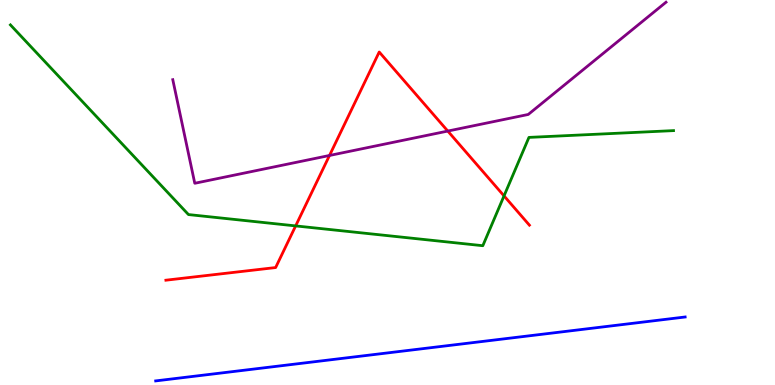[{'lines': ['blue', 'red'], 'intersections': []}, {'lines': ['green', 'red'], 'intersections': [{'x': 3.81, 'y': 4.13}, {'x': 6.5, 'y': 4.91}]}, {'lines': ['purple', 'red'], 'intersections': [{'x': 4.25, 'y': 5.96}, {'x': 5.78, 'y': 6.6}]}, {'lines': ['blue', 'green'], 'intersections': []}, {'lines': ['blue', 'purple'], 'intersections': []}, {'lines': ['green', 'purple'], 'intersections': []}]